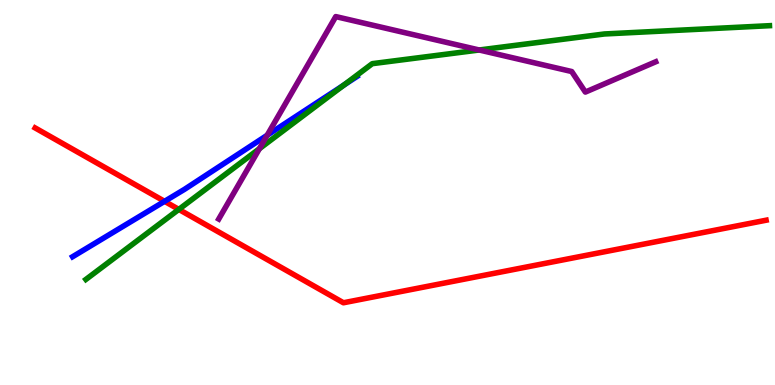[{'lines': ['blue', 'red'], 'intersections': [{'x': 2.12, 'y': 4.77}]}, {'lines': ['green', 'red'], 'intersections': [{'x': 2.31, 'y': 4.56}]}, {'lines': ['purple', 'red'], 'intersections': []}, {'lines': ['blue', 'green'], 'intersections': [{'x': 4.44, 'y': 7.79}]}, {'lines': ['blue', 'purple'], 'intersections': [{'x': 3.45, 'y': 6.49}]}, {'lines': ['green', 'purple'], 'intersections': [{'x': 3.35, 'y': 6.14}, {'x': 6.18, 'y': 8.7}]}]